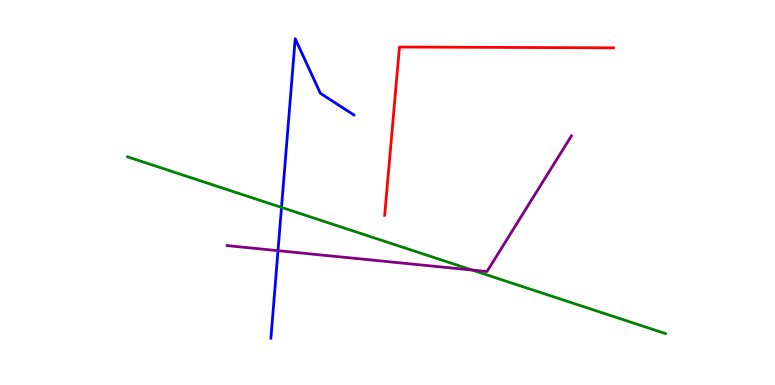[{'lines': ['blue', 'red'], 'intersections': []}, {'lines': ['green', 'red'], 'intersections': []}, {'lines': ['purple', 'red'], 'intersections': []}, {'lines': ['blue', 'green'], 'intersections': [{'x': 3.63, 'y': 4.61}]}, {'lines': ['blue', 'purple'], 'intersections': [{'x': 3.59, 'y': 3.49}]}, {'lines': ['green', 'purple'], 'intersections': [{'x': 6.09, 'y': 2.99}]}]